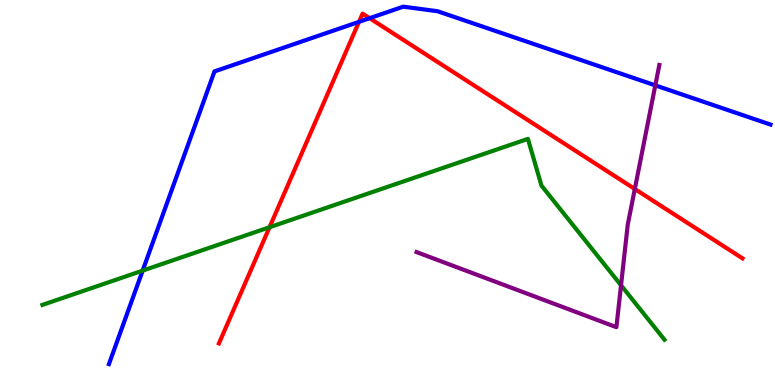[{'lines': ['blue', 'red'], 'intersections': [{'x': 4.63, 'y': 9.43}, {'x': 4.77, 'y': 9.53}]}, {'lines': ['green', 'red'], 'intersections': [{'x': 3.48, 'y': 4.1}]}, {'lines': ['purple', 'red'], 'intersections': [{'x': 8.19, 'y': 5.09}]}, {'lines': ['blue', 'green'], 'intersections': [{'x': 1.84, 'y': 2.97}]}, {'lines': ['blue', 'purple'], 'intersections': [{'x': 8.46, 'y': 7.78}]}, {'lines': ['green', 'purple'], 'intersections': [{'x': 8.01, 'y': 2.59}]}]